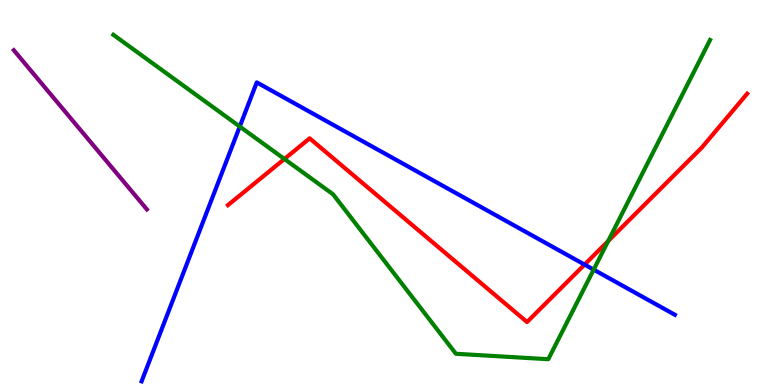[{'lines': ['blue', 'red'], 'intersections': [{'x': 7.54, 'y': 3.13}]}, {'lines': ['green', 'red'], 'intersections': [{'x': 3.67, 'y': 5.87}, {'x': 7.85, 'y': 3.74}]}, {'lines': ['purple', 'red'], 'intersections': []}, {'lines': ['blue', 'green'], 'intersections': [{'x': 3.09, 'y': 6.71}, {'x': 7.66, 'y': 3.0}]}, {'lines': ['blue', 'purple'], 'intersections': []}, {'lines': ['green', 'purple'], 'intersections': []}]